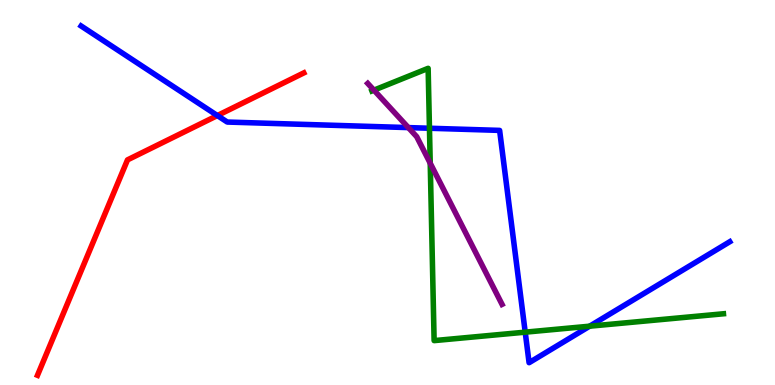[{'lines': ['blue', 'red'], 'intersections': [{'x': 2.8, 'y': 7.0}]}, {'lines': ['green', 'red'], 'intersections': []}, {'lines': ['purple', 'red'], 'intersections': []}, {'lines': ['blue', 'green'], 'intersections': [{'x': 5.54, 'y': 6.67}, {'x': 6.78, 'y': 1.37}, {'x': 7.61, 'y': 1.53}]}, {'lines': ['blue', 'purple'], 'intersections': [{'x': 5.27, 'y': 6.69}]}, {'lines': ['green', 'purple'], 'intersections': [{'x': 4.82, 'y': 7.66}, {'x': 5.55, 'y': 5.76}]}]